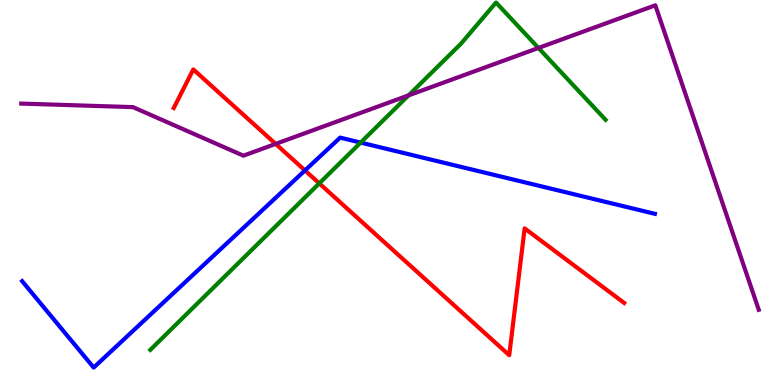[{'lines': ['blue', 'red'], 'intersections': [{'x': 3.94, 'y': 5.57}]}, {'lines': ['green', 'red'], 'intersections': [{'x': 4.12, 'y': 5.24}]}, {'lines': ['purple', 'red'], 'intersections': [{'x': 3.56, 'y': 6.26}]}, {'lines': ['blue', 'green'], 'intersections': [{'x': 4.65, 'y': 6.3}]}, {'lines': ['blue', 'purple'], 'intersections': []}, {'lines': ['green', 'purple'], 'intersections': [{'x': 5.27, 'y': 7.52}, {'x': 6.95, 'y': 8.75}]}]